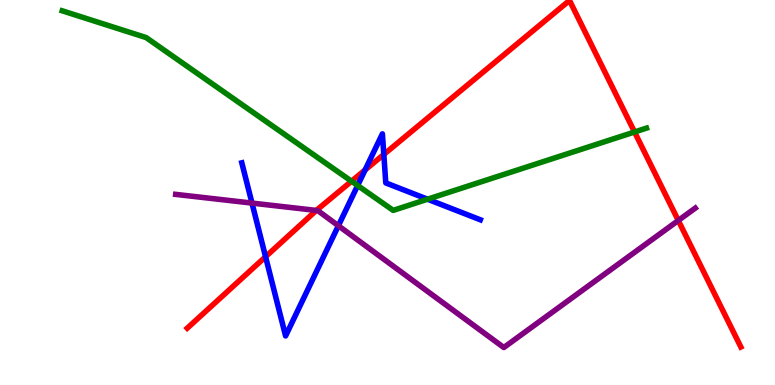[{'lines': ['blue', 'red'], 'intersections': [{'x': 3.43, 'y': 3.33}, {'x': 4.71, 'y': 5.59}, {'x': 4.95, 'y': 5.99}]}, {'lines': ['green', 'red'], 'intersections': [{'x': 4.54, 'y': 5.29}, {'x': 8.19, 'y': 6.57}]}, {'lines': ['purple', 'red'], 'intersections': [{'x': 4.08, 'y': 4.53}, {'x': 8.75, 'y': 4.27}]}, {'lines': ['blue', 'green'], 'intersections': [{'x': 4.61, 'y': 5.18}, {'x': 5.52, 'y': 4.83}]}, {'lines': ['blue', 'purple'], 'intersections': [{'x': 3.25, 'y': 4.72}, {'x': 4.37, 'y': 4.14}]}, {'lines': ['green', 'purple'], 'intersections': []}]